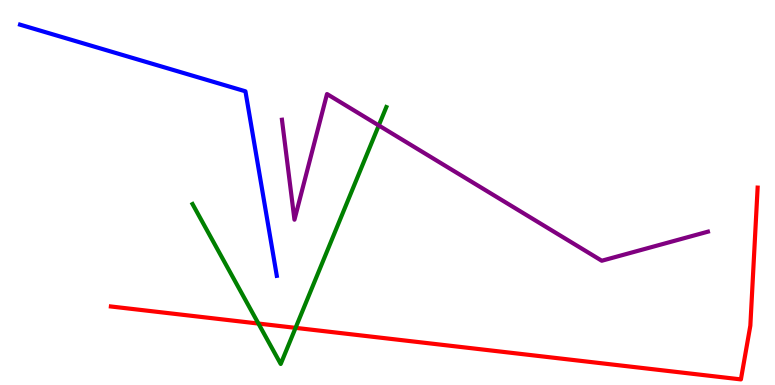[{'lines': ['blue', 'red'], 'intersections': []}, {'lines': ['green', 'red'], 'intersections': [{'x': 3.33, 'y': 1.6}, {'x': 3.81, 'y': 1.48}]}, {'lines': ['purple', 'red'], 'intersections': []}, {'lines': ['blue', 'green'], 'intersections': []}, {'lines': ['blue', 'purple'], 'intersections': []}, {'lines': ['green', 'purple'], 'intersections': [{'x': 4.89, 'y': 6.74}]}]